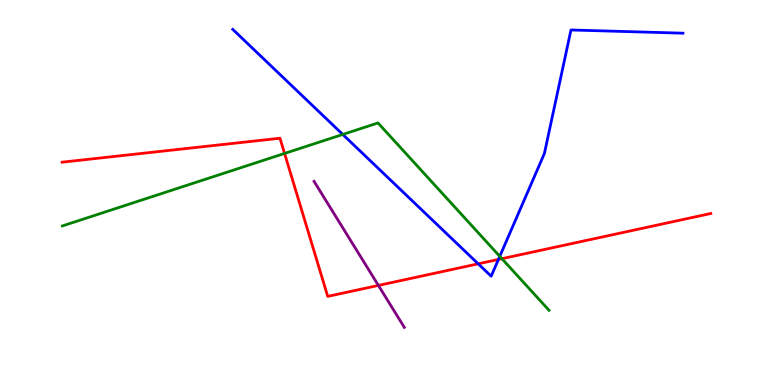[{'lines': ['blue', 'red'], 'intersections': [{'x': 6.17, 'y': 3.15}, {'x': 6.43, 'y': 3.26}]}, {'lines': ['green', 'red'], 'intersections': [{'x': 3.67, 'y': 6.01}, {'x': 6.48, 'y': 3.28}]}, {'lines': ['purple', 'red'], 'intersections': [{'x': 4.88, 'y': 2.59}]}, {'lines': ['blue', 'green'], 'intersections': [{'x': 4.42, 'y': 6.51}, {'x': 6.45, 'y': 3.34}]}, {'lines': ['blue', 'purple'], 'intersections': []}, {'lines': ['green', 'purple'], 'intersections': []}]